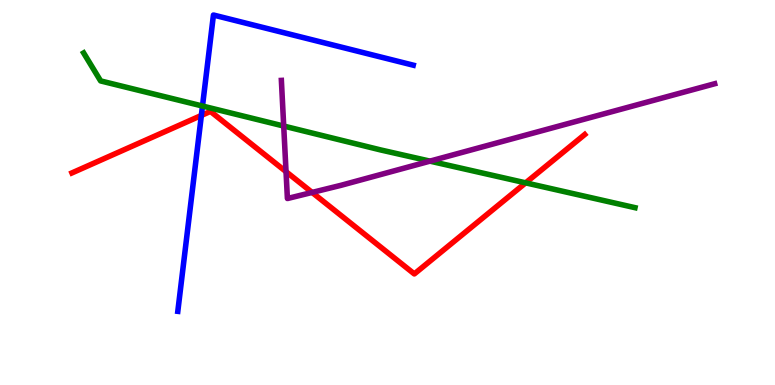[{'lines': ['blue', 'red'], 'intersections': [{'x': 2.6, 'y': 7.0}]}, {'lines': ['green', 'red'], 'intersections': [{'x': 6.78, 'y': 5.25}]}, {'lines': ['purple', 'red'], 'intersections': [{'x': 3.69, 'y': 5.54}, {'x': 4.03, 'y': 5.0}]}, {'lines': ['blue', 'green'], 'intersections': [{'x': 2.61, 'y': 7.25}]}, {'lines': ['blue', 'purple'], 'intersections': []}, {'lines': ['green', 'purple'], 'intersections': [{'x': 3.66, 'y': 6.73}, {'x': 5.55, 'y': 5.81}]}]